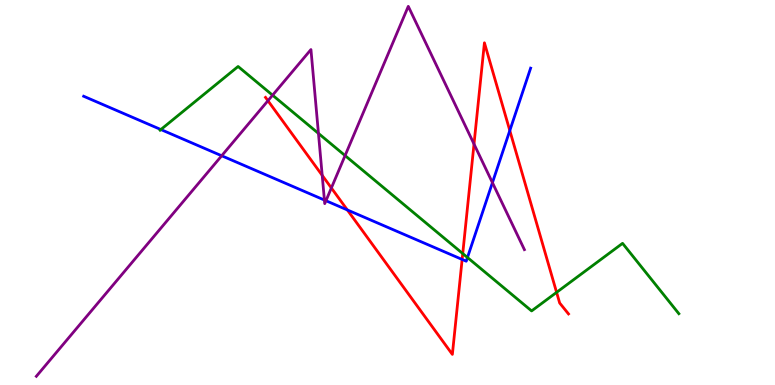[{'lines': ['blue', 'red'], 'intersections': [{'x': 4.48, 'y': 4.55}, {'x': 5.96, 'y': 3.26}, {'x': 6.58, 'y': 6.61}]}, {'lines': ['green', 'red'], 'intersections': [{'x': 5.97, 'y': 3.41}, {'x': 7.18, 'y': 2.41}]}, {'lines': ['purple', 'red'], 'intersections': [{'x': 3.46, 'y': 7.38}, {'x': 4.16, 'y': 5.45}, {'x': 4.28, 'y': 5.12}, {'x': 6.12, 'y': 6.26}]}, {'lines': ['blue', 'green'], 'intersections': [{'x': 2.08, 'y': 6.64}, {'x': 6.03, 'y': 3.31}]}, {'lines': ['blue', 'purple'], 'intersections': [{'x': 2.86, 'y': 5.95}, {'x': 4.19, 'y': 4.8}, {'x': 4.21, 'y': 4.79}, {'x': 6.35, 'y': 5.26}]}, {'lines': ['green', 'purple'], 'intersections': [{'x': 3.52, 'y': 7.53}, {'x': 4.11, 'y': 6.53}, {'x': 4.45, 'y': 5.96}]}]